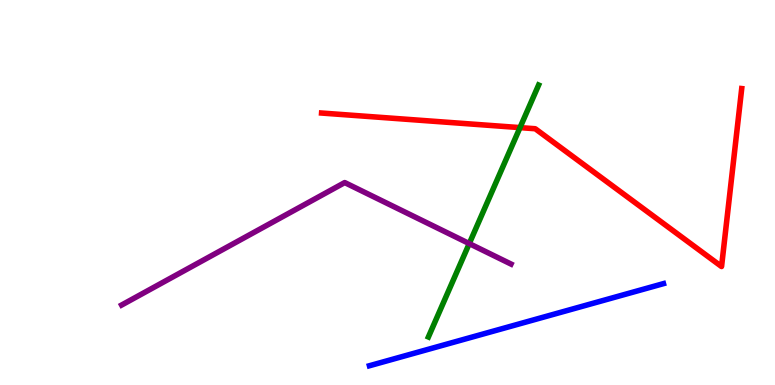[{'lines': ['blue', 'red'], 'intersections': []}, {'lines': ['green', 'red'], 'intersections': [{'x': 6.71, 'y': 6.69}]}, {'lines': ['purple', 'red'], 'intersections': []}, {'lines': ['blue', 'green'], 'intersections': []}, {'lines': ['blue', 'purple'], 'intersections': []}, {'lines': ['green', 'purple'], 'intersections': [{'x': 6.05, 'y': 3.67}]}]